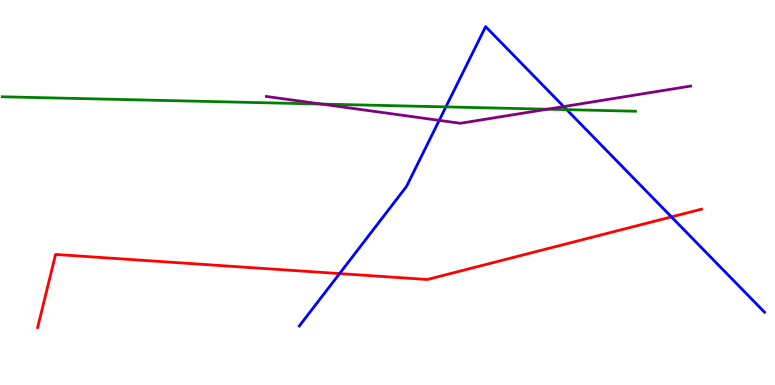[{'lines': ['blue', 'red'], 'intersections': [{'x': 4.38, 'y': 2.89}, {'x': 8.66, 'y': 4.37}]}, {'lines': ['green', 'red'], 'intersections': []}, {'lines': ['purple', 'red'], 'intersections': []}, {'lines': ['blue', 'green'], 'intersections': [{'x': 5.75, 'y': 7.22}, {'x': 7.31, 'y': 7.15}]}, {'lines': ['blue', 'purple'], 'intersections': [{'x': 5.67, 'y': 6.87}, {'x': 7.27, 'y': 7.23}]}, {'lines': ['green', 'purple'], 'intersections': [{'x': 4.15, 'y': 7.3}, {'x': 7.06, 'y': 7.16}]}]